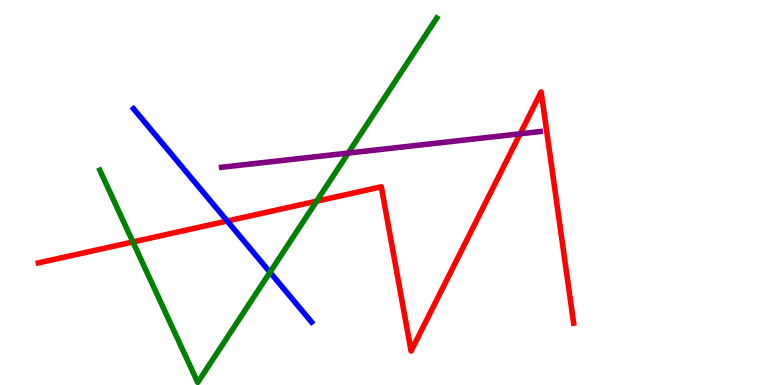[{'lines': ['blue', 'red'], 'intersections': [{'x': 2.93, 'y': 4.26}]}, {'lines': ['green', 'red'], 'intersections': [{'x': 1.72, 'y': 3.72}, {'x': 4.09, 'y': 4.77}]}, {'lines': ['purple', 'red'], 'intersections': [{'x': 6.71, 'y': 6.52}]}, {'lines': ['blue', 'green'], 'intersections': [{'x': 3.48, 'y': 2.93}]}, {'lines': ['blue', 'purple'], 'intersections': []}, {'lines': ['green', 'purple'], 'intersections': [{'x': 4.49, 'y': 6.02}]}]